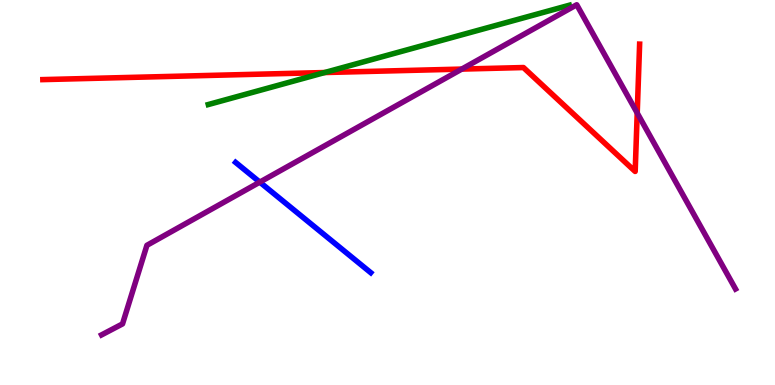[{'lines': ['blue', 'red'], 'intersections': []}, {'lines': ['green', 'red'], 'intersections': [{'x': 4.19, 'y': 8.12}]}, {'lines': ['purple', 'red'], 'intersections': [{'x': 5.96, 'y': 8.21}, {'x': 8.22, 'y': 7.06}]}, {'lines': ['blue', 'green'], 'intersections': []}, {'lines': ['blue', 'purple'], 'intersections': [{'x': 3.35, 'y': 5.27}]}, {'lines': ['green', 'purple'], 'intersections': []}]